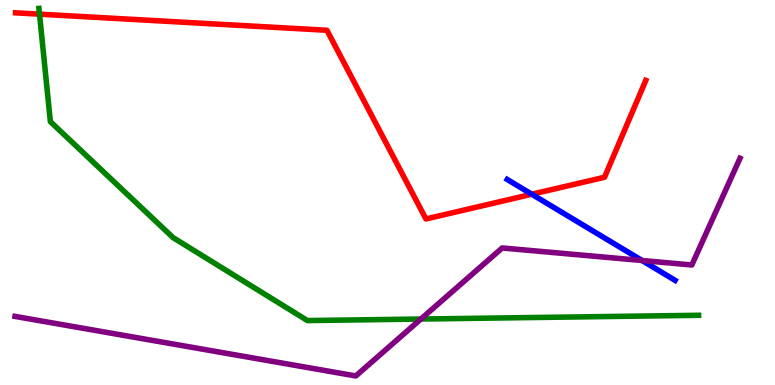[{'lines': ['blue', 'red'], 'intersections': [{'x': 6.86, 'y': 4.95}]}, {'lines': ['green', 'red'], 'intersections': [{'x': 0.51, 'y': 9.63}]}, {'lines': ['purple', 'red'], 'intersections': []}, {'lines': ['blue', 'green'], 'intersections': []}, {'lines': ['blue', 'purple'], 'intersections': [{'x': 8.29, 'y': 3.23}]}, {'lines': ['green', 'purple'], 'intersections': [{'x': 5.43, 'y': 1.71}]}]